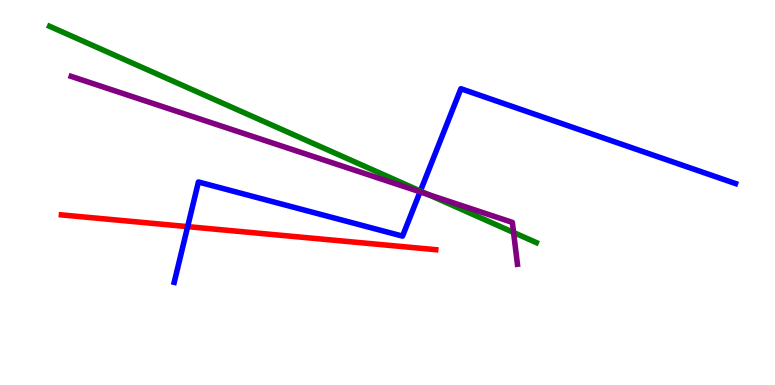[{'lines': ['blue', 'red'], 'intersections': [{'x': 2.42, 'y': 4.11}]}, {'lines': ['green', 'red'], 'intersections': []}, {'lines': ['purple', 'red'], 'intersections': []}, {'lines': ['blue', 'green'], 'intersections': [{'x': 5.42, 'y': 5.04}]}, {'lines': ['blue', 'purple'], 'intersections': [{'x': 5.42, 'y': 5.02}]}, {'lines': ['green', 'purple'], 'intersections': [{'x': 5.52, 'y': 4.95}, {'x': 6.63, 'y': 3.96}]}]